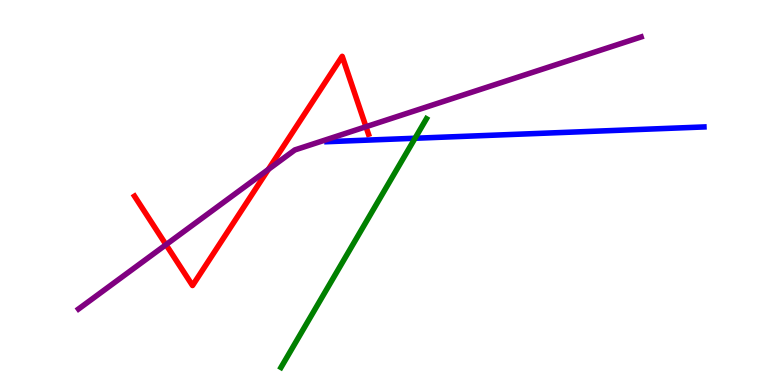[{'lines': ['blue', 'red'], 'intersections': []}, {'lines': ['green', 'red'], 'intersections': []}, {'lines': ['purple', 'red'], 'intersections': [{'x': 2.14, 'y': 3.64}, {'x': 3.46, 'y': 5.6}, {'x': 4.72, 'y': 6.71}]}, {'lines': ['blue', 'green'], 'intersections': [{'x': 5.36, 'y': 6.41}]}, {'lines': ['blue', 'purple'], 'intersections': []}, {'lines': ['green', 'purple'], 'intersections': []}]